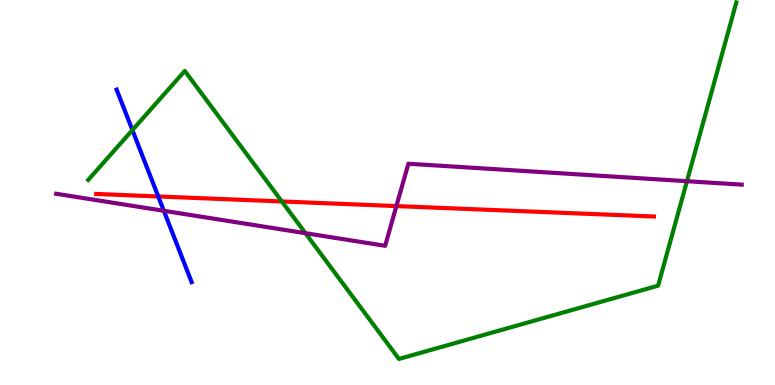[{'lines': ['blue', 'red'], 'intersections': [{'x': 2.04, 'y': 4.9}]}, {'lines': ['green', 'red'], 'intersections': [{'x': 3.64, 'y': 4.77}]}, {'lines': ['purple', 'red'], 'intersections': [{'x': 5.11, 'y': 4.65}]}, {'lines': ['blue', 'green'], 'intersections': [{'x': 1.71, 'y': 6.62}]}, {'lines': ['blue', 'purple'], 'intersections': [{'x': 2.11, 'y': 4.52}]}, {'lines': ['green', 'purple'], 'intersections': [{'x': 3.94, 'y': 3.94}, {'x': 8.86, 'y': 5.29}]}]